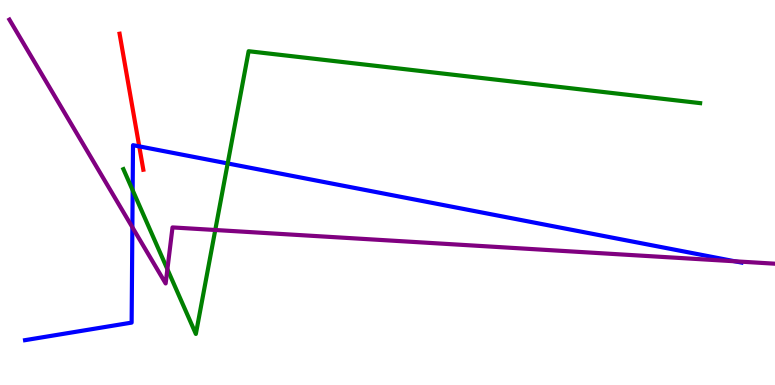[{'lines': ['blue', 'red'], 'intersections': [{'x': 1.8, 'y': 6.2}]}, {'lines': ['green', 'red'], 'intersections': []}, {'lines': ['purple', 'red'], 'intersections': []}, {'lines': ['blue', 'green'], 'intersections': [{'x': 1.71, 'y': 5.06}, {'x': 2.94, 'y': 5.75}]}, {'lines': ['blue', 'purple'], 'intersections': [{'x': 1.71, 'y': 4.1}, {'x': 9.48, 'y': 3.21}]}, {'lines': ['green', 'purple'], 'intersections': [{'x': 2.16, 'y': 3.01}, {'x': 2.78, 'y': 4.03}]}]